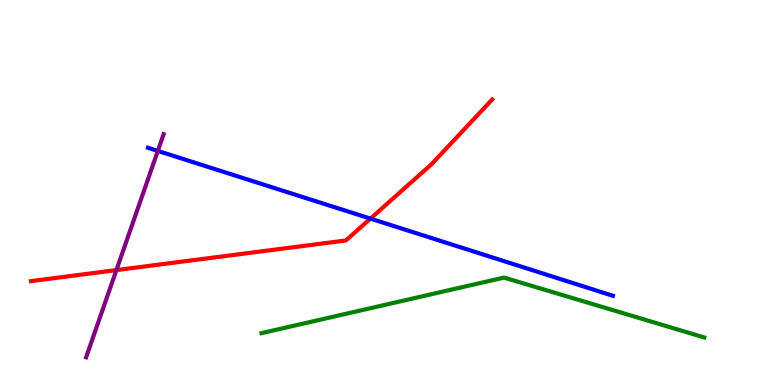[{'lines': ['blue', 'red'], 'intersections': [{'x': 4.78, 'y': 4.32}]}, {'lines': ['green', 'red'], 'intersections': []}, {'lines': ['purple', 'red'], 'intersections': [{'x': 1.5, 'y': 2.98}]}, {'lines': ['blue', 'green'], 'intersections': []}, {'lines': ['blue', 'purple'], 'intersections': [{'x': 2.04, 'y': 6.08}]}, {'lines': ['green', 'purple'], 'intersections': []}]